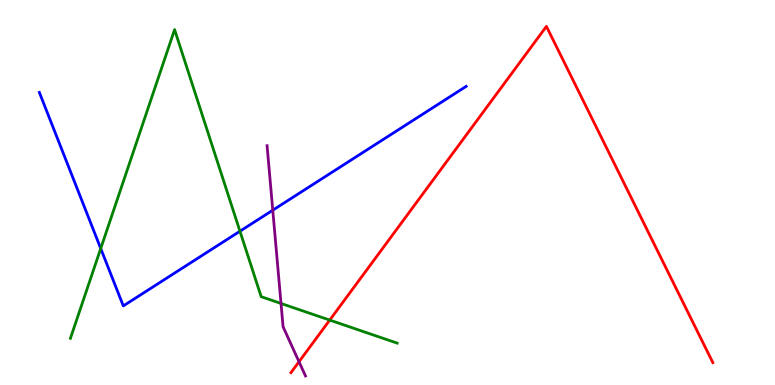[{'lines': ['blue', 'red'], 'intersections': []}, {'lines': ['green', 'red'], 'intersections': [{'x': 4.25, 'y': 1.69}]}, {'lines': ['purple', 'red'], 'intersections': [{'x': 3.86, 'y': 0.604}]}, {'lines': ['blue', 'green'], 'intersections': [{'x': 1.3, 'y': 3.55}, {'x': 3.1, 'y': 3.99}]}, {'lines': ['blue', 'purple'], 'intersections': [{'x': 3.52, 'y': 4.54}]}, {'lines': ['green', 'purple'], 'intersections': [{'x': 3.63, 'y': 2.12}]}]